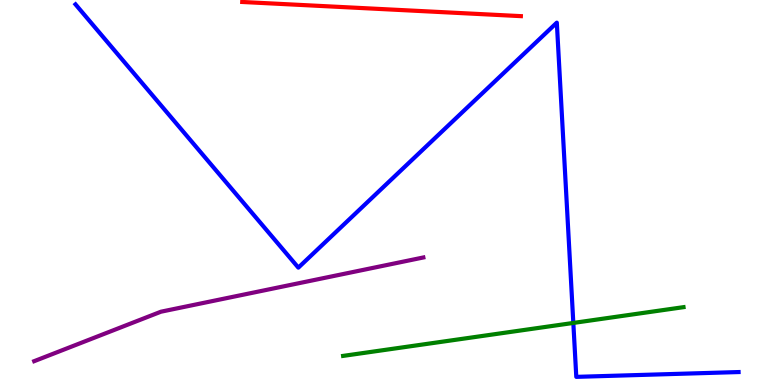[{'lines': ['blue', 'red'], 'intersections': []}, {'lines': ['green', 'red'], 'intersections': []}, {'lines': ['purple', 'red'], 'intersections': []}, {'lines': ['blue', 'green'], 'intersections': [{'x': 7.4, 'y': 1.61}]}, {'lines': ['blue', 'purple'], 'intersections': []}, {'lines': ['green', 'purple'], 'intersections': []}]